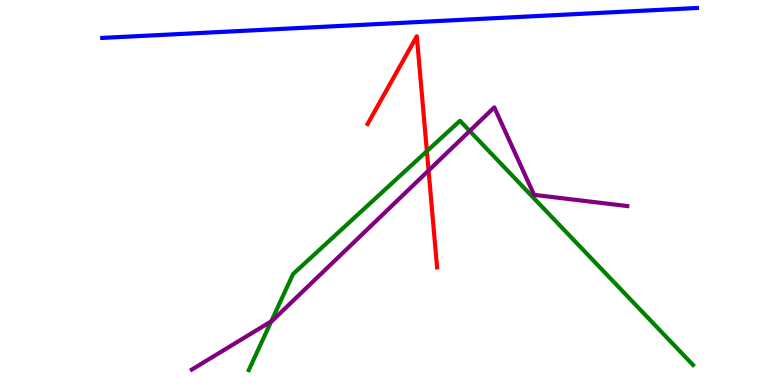[{'lines': ['blue', 'red'], 'intersections': []}, {'lines': ['green', 'red'], 'intersections': [{'x': 5.51, 'y': 6.07}]}, {'lines': ['purple', 'red'], 'intersections': [{'x': 5.53, 'y': 5.57}]}, {'lines': ['blue', 'green'], 'intersections': []}, {'lines': ['blue', 'purple'], 'intersections': []}, {'lines': ['green', 'purple'], 'intersections': [{'x': 3.5, 'y': 1.65}, {'x': 6.06, 'y': 6.6}]}]